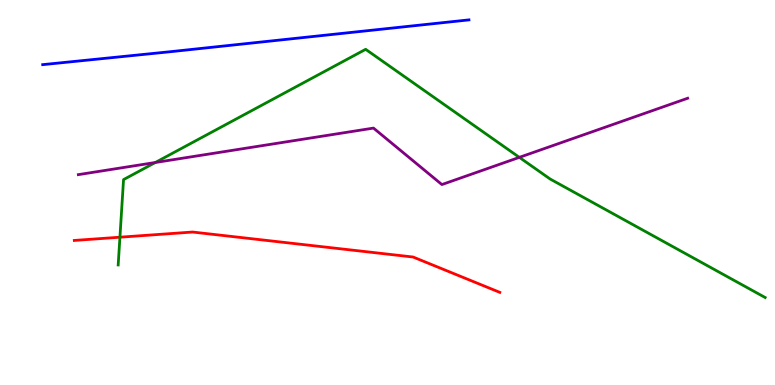[{'lines': ['blue', 'red'], 'intersections': []}, {'lines': ['green', 'red'], 'intersections': [{'x': 1.55, 'y': 3.84}]}, {'lines': ['purple', 'red'], 'intersections': []}, {'lines': ['blue', 'green'], 'intersections': []}, {'lines': ['blue', 'purple'], 'intersections': []}, {'lines': ['green', 'purple'], 'intersections': [{'x': 2.0, 'y': 5.78}, {'x': 6.7, 'y': 5.91}]}]